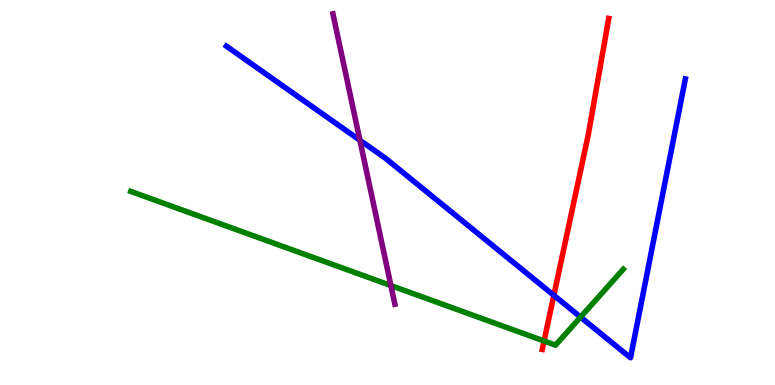[{'lines': ['blue', 'red'], 'intersections': [{'x': 7.15, 'y': 2.33}]}, {'lines': ['green', 'red'], 'intersections': [{'x': 7.02, 'y': 1.14}]}, {'lines': ['purple', 'red'], 'intersections': []}, {'lines': ['blue', 'green'], 'intersections': [{'x': 7.49, 'y': 1.76}]}, {'lines': ['blue', 'purple'], 'intersections': [{'x': 4.64, 'y': 6.36}]}, {'lines': ['green', 'purple'], 'intersections': [{'x': 5.04, 'y': 2.58}]}]